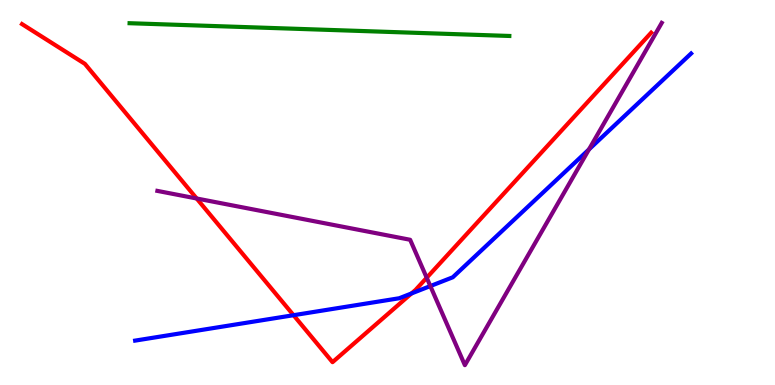[{'lines': ['blue', 'red'], 'intersections': [{'x': 3.79, 'y': 1.81}, {'x': 5.31, 'y': 2.38}]}, {'lines': ['green', 'red'], 'intersections': []}, {'lines': ['purple', 'red'], 'intersections': [{'x': 2.54, 'y': 4.84}, {'x': 5.51, 'y': 2.79}]}, {'lines': ['blue', 'green'], 'intersections': []}, {'lines': ['blue', 'purple'], 'intersections': [{'x': 5.55, 'y': 2.57}, {'x': 7.6, 'y': 6.12}]}, {'lines': ['green', 'purple'], 'intersections': []}]